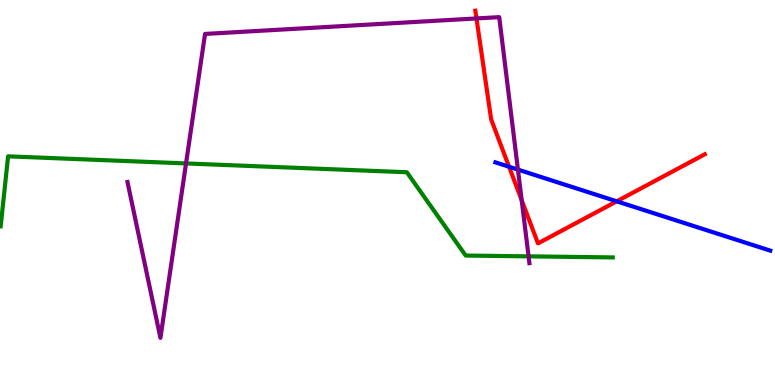[{'lines': ['blue', 'red'], 'intersections': [{'x': 6.57, 'y': 5.67}, {'x': 7.96, 'y': 4.77}]}, {'lines': ['green', 'red'], 'intersections': []}, {'lines': ['purple', 'red'], 'intersections': [{'x': 6.15, 'y': 9.52}, {'x': 6.73, 'y': 4.8}]}, {'lines': ['blue', 'green'], 'intersections': []}, {'lines': ['blue', 'purple'], 'intersections': [{'x': 6.68, 'y': 5.6}]}, {'lines': ['green', 'purple'], 'intersections': [{'x': 2.4, 'y': 5.75}, {'x': 6.82, 'y': 3.34}]}]